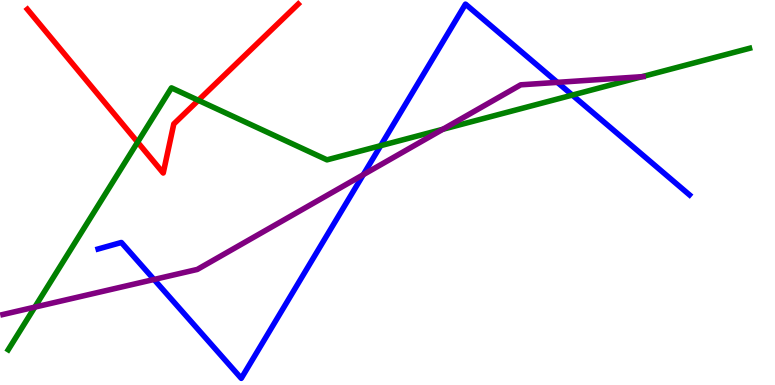[{'lines': ['blue', 'red'], 'intersections': []}, {'lines': ['green', 'red'], 'intersections': [{'x': 1.78, 'y': 6.31}, {'x': 2.56, 'y': 7.39}]}, {'lines': ['purple', 'red'], 'intersections': []}, {'lines': ['blue', 'green'], 'intersections': [{'x': 4.91, 'y': 6.22}, {'x': 7.38, 'y': 7.53}]}, {'lines': ['blue', 'purple'], 'intersections': [{'x': 1.99, 'y': 2.74}, {'x': 4.69, 'y': 5.46}, {'x': 7.19, 'y': 7.86}]}, {'lines': ['green', 'purple'], 'intersections': [{'x': 0.449, 'y': 2.02}, {'x': 5.71, 'y': 6.64}, {'x': 8.28, 'y': 8.01}]}]